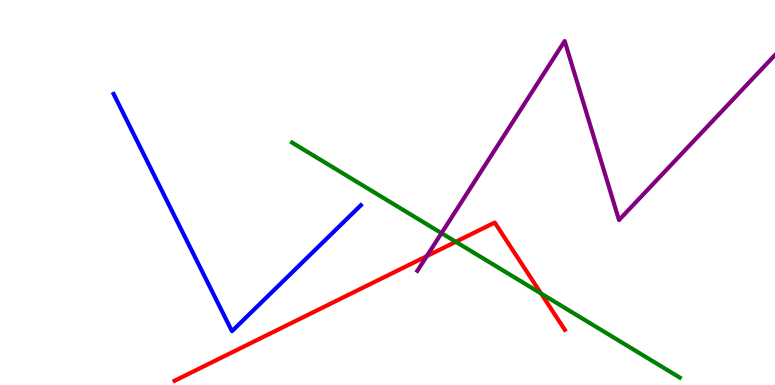[{'lines': ['blue', 'red'], 'intersections': []}, {'lines': ['green', 'red'], 'intersections': [{'x': 5.88, 'y': 3.72}, {'x': 6.98, 'y': 2.38}]}, {'lines': ['purple', 'red'], 'intersections': [{'x': 5.51, 'y': 3.35}]}, {'lines': ['blue', 'green'], 'intersections': []}, {'lines': ['blue', 'purple'], 'intersections': []}, {'lines': ['green', 'purple'], 'intersections': [{'x': 5.7, 'y': 3.94}]}]